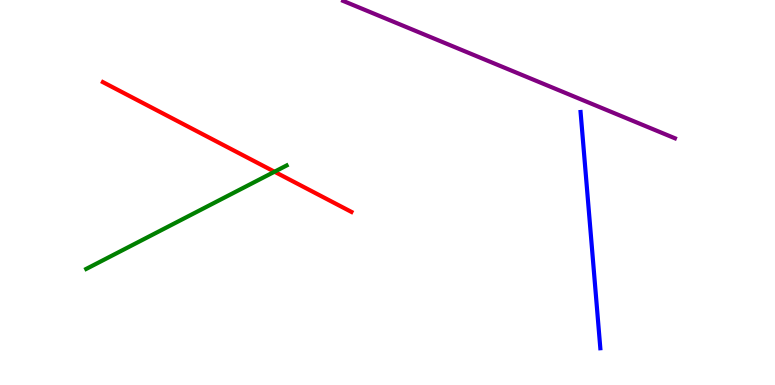[{'lines': ['blue', 'red'], 'intersections': []}, {'lines': ['green', 'red'], 'intersections': [{'x': 3.54, 'y': 5.54}]}, {'lines': ['purple', 'red'], 'intersections': []}, {'lines': ['blue', 'green'], 'intersections': []}, {'lines': ['blue', 'purple'], 'intersections': []}, {'lines': ['green', 'purple'], 'intersections': []}]